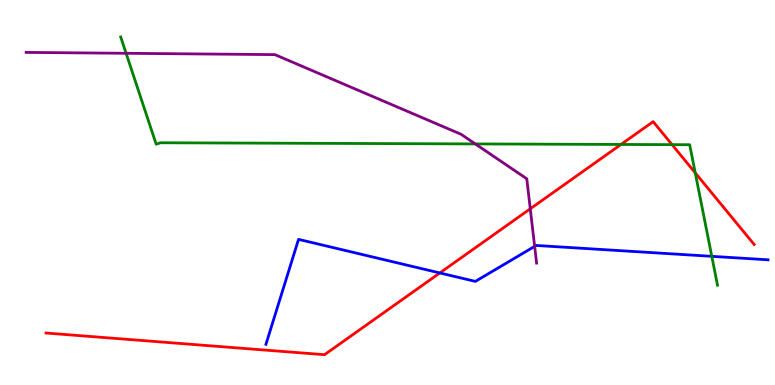[{'lines': ['blue', 'red'], 'intersections': [{'x': 5.68, 'y': 2.91}]}, {'lines': ['green', 'red'], 'intersections': [{'x': 8.01, 'y': 6.25}, {'x': 8.67, 'y': 6.24}, {'x': 8.97, 'y': 5.51}]}, {'lines': ['purple', 'red'], 'intersections': [{'x': 6.84, 'y': 4.58}]}, {'lines': ['blue', 'green'], 'intersections': [{'x': 9.18, 'y': 3.34}]}, {'lines': ['blue', 'purple'], 'intersections': [{'x': 6.9, 'y': 3.6}]}, {'lines': ['green', 'purple'], 'intersections': [{'x': 1.63, 'y': 8.62}, {'x': 6.13, 'y': 6.26}]}]